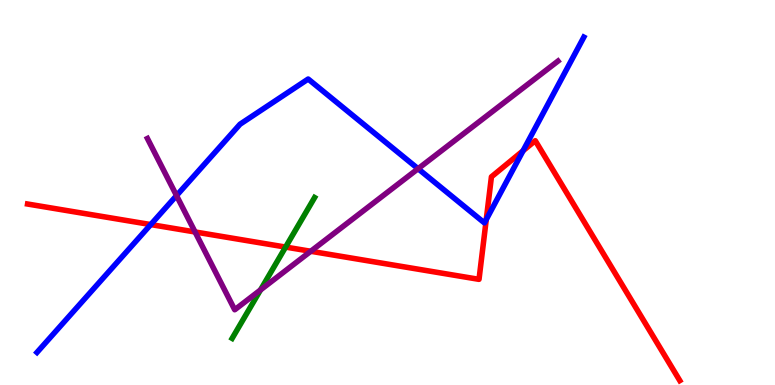[{'lines': ['blue', 'red'], 'intersections': [{'x': 1.94, 'y': 4.17}, {'x': 6.27, 'y': 4.3}, {'x': 6.75, 'y': 6.08}]}, {'lines': ['green', 'red'], 'intersections': [{'x': 3.69, 'y': 3.58}]}, {'lines': ['purple', 'red'], 'intersections': [{'x': 2.52, 'y': 3.97}, {'x': 4.01, 'y': 3.47}]}, {'lines': ['blue', 'green'], 'intersections': []}, {'lines': ['blue', 'purple'], 'intersections': [{'x': 2.28, 'y': 4.92}, {'x': 5.39, 'y': 5.62}]}, {'lines': ['green', 'purple'], 'intersections': [{'x': 3.36, 'y': 2.47}]}]